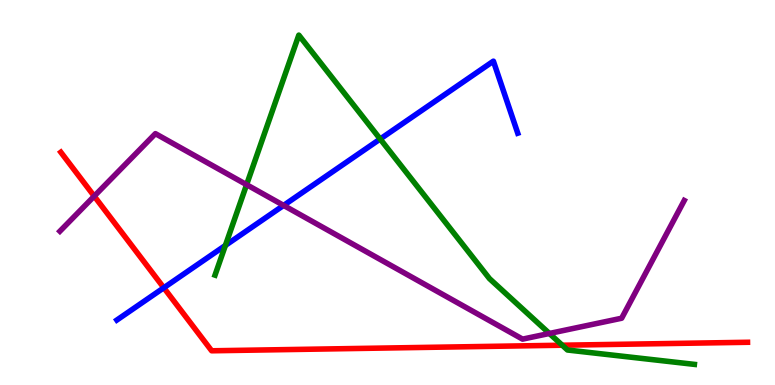[{'lines': ['blue', 'red'], 'intersections': [{'x': 2.11, 'y': 2.53}]}, {'lines': ['green', 'red'], 'intersections': [{'x': 7.25, 'y': 1.03}]}, {'lines': ['purple', 'red'], 'intersections': [{'x': 1.22, 'y': 4.9}]}, {'lines': ['blue', 'green'], 'intersections': [{'x': 2.91, 'y': 3.63}, {'x': 4.91, 'y': 6.39}]}, {'lines': ['blue', 'purple'], 'intersections': [{'x': 3.66, 'y': 4.67}]}, {'lines': ['green', 'purple'], 'intersections': [{'x': 3.18, 'y': 5.2}, {'x': 7.09, 'y': 1.34}]}]